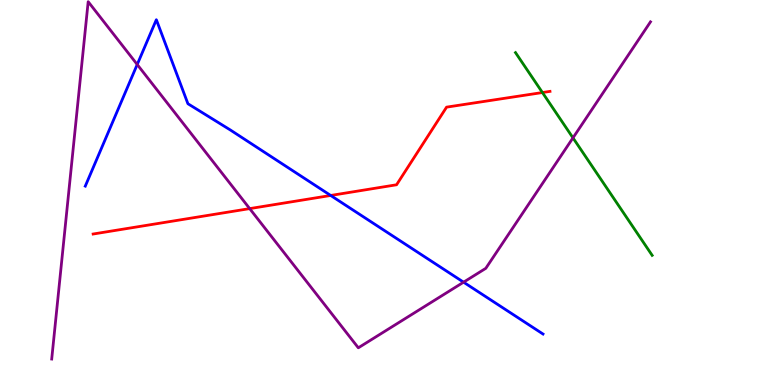[{'lines': ['blue', 'red'], 'intersections': [{'x': 4.27, 'y': 4.92}]}, {'lines': ['green', 'red'], 'intersections': [{'x': 7.0, 'y': 7.6}]}, {'lines': ['purple', 'red'], 'intersections': [{'x': 3.22, 'y': 4.58}]}, {'lines': ['blue', 'green'], 'intersections': []}, {'lines': ['blue', 'purple'], 'intersections': [{'x': 1.77, 'y': 8.32}, {'x': 5.98, 'y': 2.67}]}, {'lines': ['green', 'purple'], 'intersections': [{'x': 7.39, 'y': 6.42}]}]